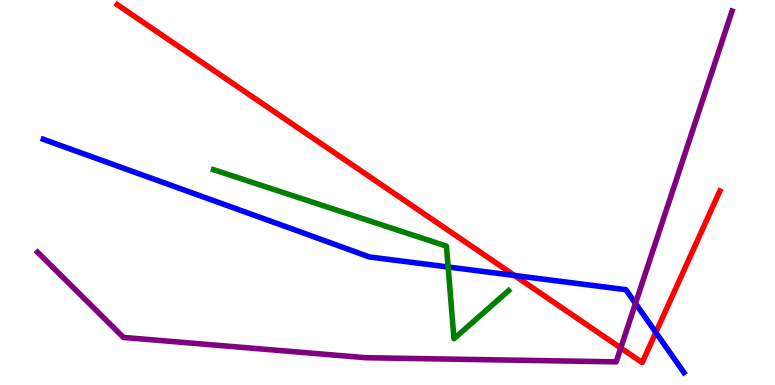[{'lines': ['blue', 'red'], 'intersections': [{'x': 6.64, 'y': 2.84}, {'x': 8.46, 'y': 1.37}]}, {'lines': ['green', 'red'], 'intersections': []}, {'lines': ['purple', 'red'], 'intersections': [{'x': 8.01, 'y': 0.962}]}, {'lines': ['blue', 'green'], 'intersections': [{'x': 5.78, 'y': 3.06}]}, {'lines': ['blue', 'purple'], 'intersections': [{'x': 8.2, 'y': 2.12}]}, {'lines': ['green', 'purple'], 'intersections': []}]